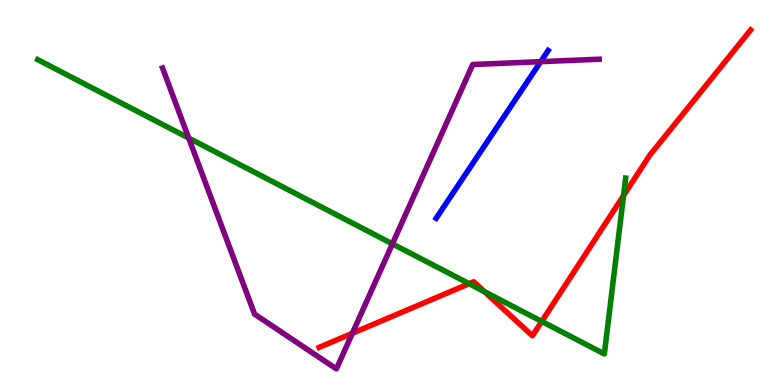[{'lines': ['blue', 'red'], 'intersections': []}, {'lines': ['green', 'red'], 'intersections': [{'x': 6.05, 'y': 2.63}, {'x': 6.25, 'y': 2.42}, {'x': 6.99, 'y': 1.65}, {'x': 8.05, 'y': 4.92}]}, {'lines': ['purple', 'red'], 'intersections': [{'x': 4.55, 'y': 1.34}]}, {'lines': ['blue', 'green'], 'intersections': []}, {'lines': ['blue', 'purple'], 'intersections': [{'x': 6.98, 'y': 8.4}]}, {'lines': ['green', 'purple'], 'intersections': [{'x': 2.44, 'y': 6.41}, {'x': 5.06, 'y': 3.67}]}]